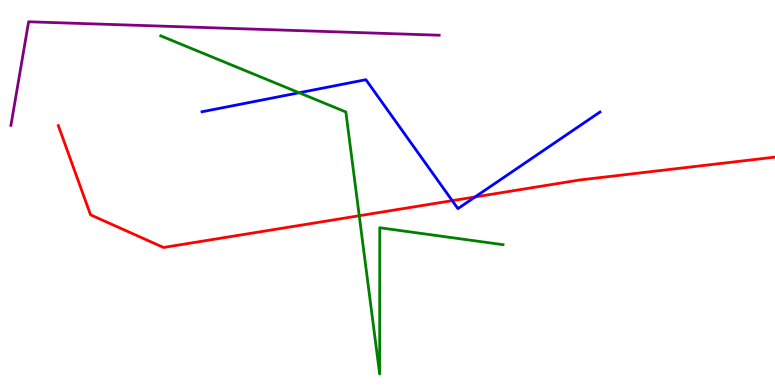[{'lines': ['blue', 'red'], 'intersections': [{'x': 5.84, 'y': 4.79}, {'x': 6.13, 'y': 4.88}]}, {'lines': ['green', 'red'], 'intersections': [{'x': 4.64, 'y': 4.4}]}, {'lines': ['purple', 'red'], 'intersections': []}, {'lines': ['blue', 'green'], 'intersections': [{'x': 3.86, 'y': 7.59}]}, {'lines': ['blue', 'purple'], 'intersections': []}, {'lines': ['green', 'purple'], 'intersections': []}]